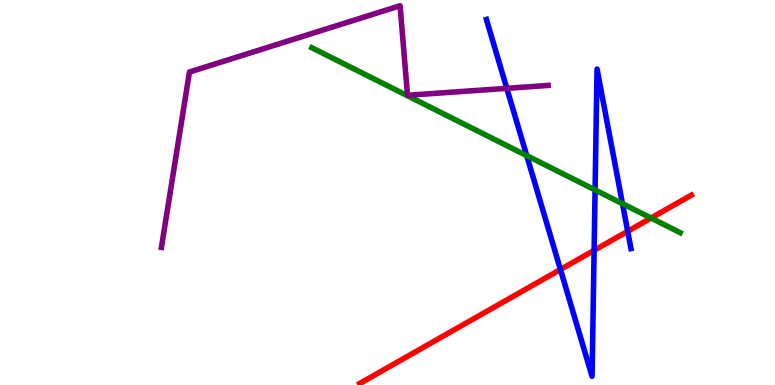[{'lines': ['blue', 'red'], 'intersections': [{'x': 7.23, 'y': 3.0}, {'x': 7.67, 'y': 3.5}, {'x': 8.1, 'y': 3.99}]}, {'lines': ['green', 'red'], 'intersections': [{'x': 8.4, 'y': 4.34}]}, {'lines': ['purple', 'red'], 'intersections': []}, {'lines': ['blue', 'green'], 'intersections': [{'x': 6.8, 'y': 5.96}, {'x': 7.68, 'y': 5.07}, {'x': 8.03, 'y': 4.71}]}, {'lines': ['blue', 'purple'], 'intersections': [{'x': 6.54, 'y': 7.71}]}, {'lines': ['green', 'purple'], 'intersections': []}]